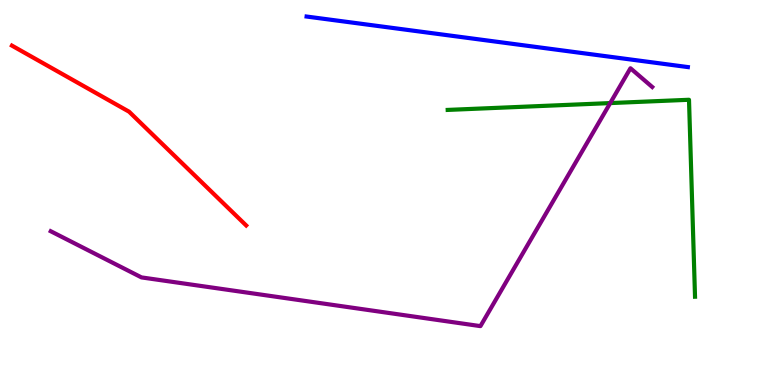[{'lines': ['blue', 'red'], 'intersections': []}, {'lines': ['green', 'red'], 'intersections': []}, {'lines': ['purple', 'red'], 'intersections': []}, {'lines': ['blue', 'green'], 'intersections': []}, {'lines': ['blue', 'purple'], 'intersections': []}, {'lines': ['green', 'purple'], 'intersections': [{'x': 7.87, 'y': 7.32}]}]